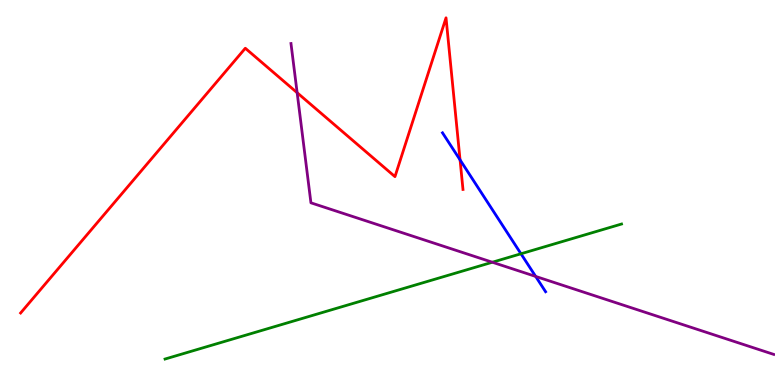[{'lines': ['blue', 'red'], 'intersections': [{'x': 5.94, 'y': 5.85}]}, {'lines': ['green', 'red'], 'intersections': []}, {'lines': ['purple', 'red'], 'intersections': [{'x': 3.83, 'y': 7.59}]}, {'lines': ['blue', 'green'], 'intersections': [{'x': 6.72, 'y': 3.41}]}, {'lines': ['blue', 'purple'], 'intersections': [{'x': 6.91, 'y': 2.82}]}, {'lines': ['green', 'purple'], 'intersections': [{'x': 6.35, 'y': 3.19}]}]